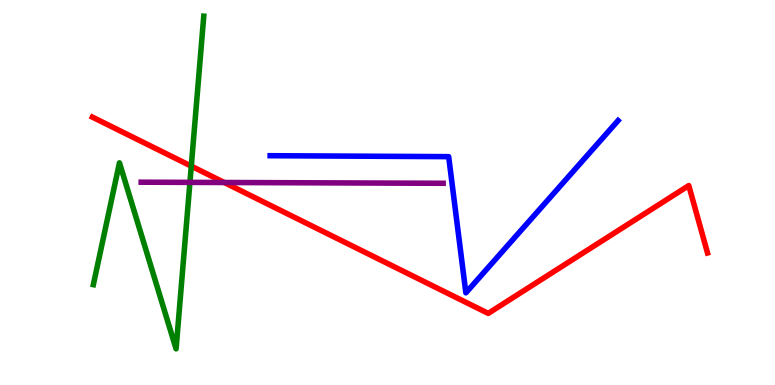[{'lines': ['blue', 'red'], 'intersections': []}, {'lines': ['green', 'red'], 'intersections': [{'x': 2.47, 'y': 5.68}]}, {'lines': ['purple', 'red'], 'intersections': [{'x': 2.89, 'y': 5.26}]}, {'lines': ['blue', 'green'], 'intersections': []}, {'lines': ['blue', 'purple'], 'intersections': []}, {'lines': ['green', 'purple'], 'intersections': [{'x': 2.45, 'y': 5.26}]}]